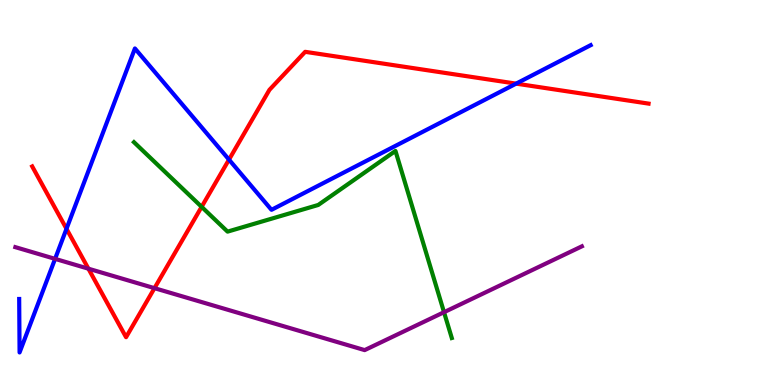[{'lines': ['blue', 'red'], 'intersections': [{'x': 0.858, 'y': 4.06}, {'x': 2.95, 'y': 5.85}, {'x': 6.66, 'y': 7.83}]}, {'lines': ['green', 'red'], 'intersections': [{'x': 2.6, 'y': 4.63}]}, {'lines': ['purple', 'red'], 'intersections': [{'x': 1.14, 'y': 3.02}, {'x': 1.99, 'y': 2.52}]}, {'lines': ['blue', 'green'], 'intersections': []}, {'lines': ['blue', 'purple'], 'intersections': [{'x': 0.711, 'y': 3.28}]}, {'lines': ['green', 'purple'], 'intersections': [{'x': 5.73, 'y': 1.89}]}]